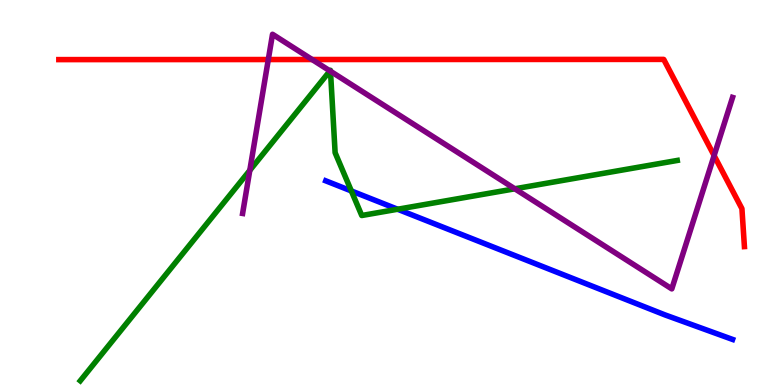[{'lines': ['blue', 'red'], 'intersections': []}, {'lines': ['green', 'red'], 'intersections': []}, {'lines': ['purple', 'red'], 'intersections': [{'x': 3.46, 'y': 8.45}, {'x': 4.03, 'y': 8.45}, {'x': 9.21, 'y': 5.96}]}, {'lines': ['blue', 'green'], 'intersections': [{'x': 4.53, 'y': 5.04}, {'x': 5.13, 'y': 4.57}]}, {'lines': ['blue', 'purple'], 'intersections': []}, {'lines': ['green', 'purple'], 'intersections': [{'x': 3.22, 'y': 5.58}, {'x': 4.26, 'y': 8.16}, {'x': 4.26, 'y': 8.15}, {'x': 6.64, 'y': 5.1}]}]